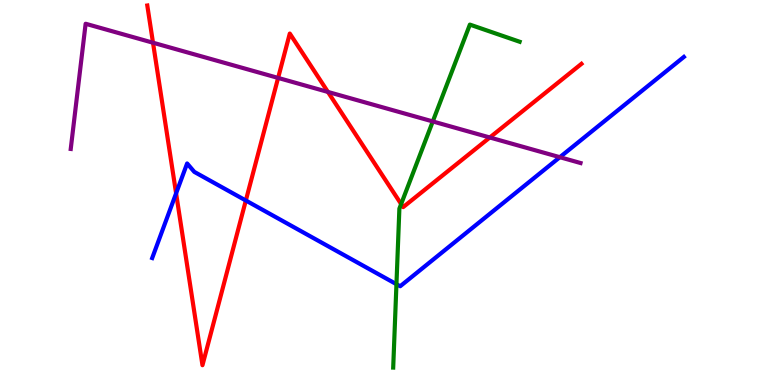[{'lines': ['blue', 'red'], 'intersections': [{'x': 2.27, 'y': 4.98}, {'x': 3.17, 'y': 4.79}]}, {'lines': ['green', 'red'], 'intersections': [{'x': 5.18, 'y': 4.7}]}, {'lines': ['purple', 'red'], 'intersections': [{'x': 1.97, 'y': 8.89}, {'x': 3.59, 'y': 7.98}, {'x': 4.23, 'y': 7.61}, {'x': 6.32, 'y': 6.43}]}, {'lines': ['blue', 'green'], 'intersections': [{'x': 5.12, 'y': 2.62}]}, {'lines': ['blue', 'purple'], 'intersections': [{'x': 7.22, 'y': 5.92}]}, {'lines': ['green', 'purple'], 'intersections': [{'x': 5.58, 'y': 6.85}]}]